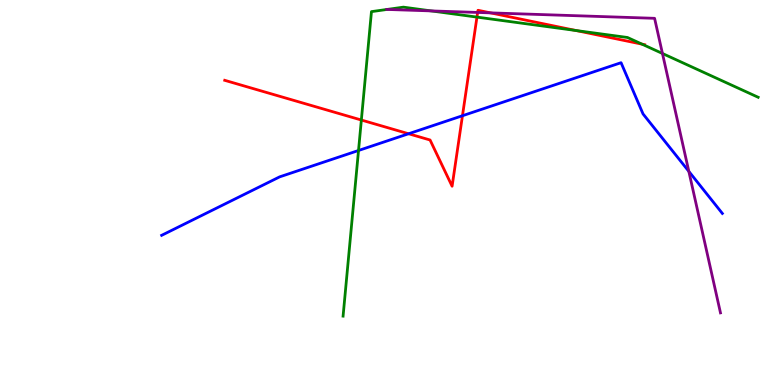[{'lines': ['blue', 'red'], 'intersections': [{'x': 5.27, 'y': 6.53}, {'x': 5.97, 'y': 6.99}]}, {'lines': ['green', 'red'], 'intersections': [{'x': 4.66, 'y': 6.88}, {'x': 6.15, 'y': 9.56}, {'x': 7.43, 'y': 9.21}, {'x': 8.28, 'y': 8.85}]}, {'lines': ['purple', 'red'], 'intersections': [{'x': 6.16, 'y': 9.68}, {'x': 6.33, 'y': 9.67}]}, {'lines': ['blue', 'green'], 'intersections': [{'x': 4.63, 'y': 6.09}]}, {'lines': ['blue', 'purple'], 'intersections': [{'x': 8.89, 'y': 5.55}]}, {'lines': ['green', 'purple'], 'intersections': [{'x': 4.99, 'y': 9.75}, {'x': 5.56, 'y': 9.72}, {'x': 8.55, 'y': 8.61}]}]